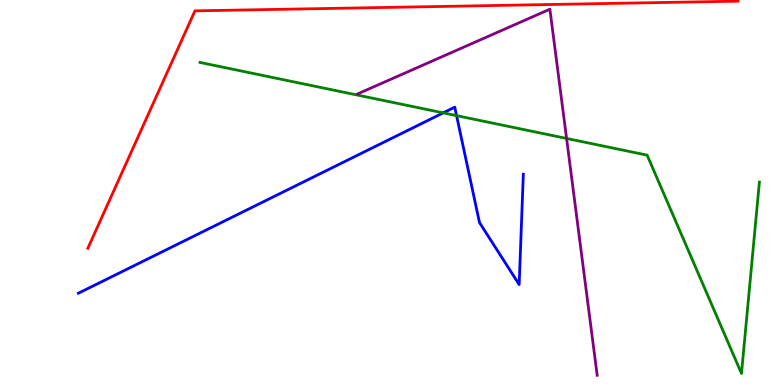[{'lines': ['blue', 'red'], 'intersections': []}, {'lines': ['green', 'red'], 'intersections': []}, {'lines': ['purple', 'red'], 'intersections': []}, {'lines': ['blue', 'green'], 'intersections': [{'x': 5.72, 'y': 7.07}, {'x': 5.89, 'y': 7.0}]}, {'lines': ['blue', 'purple'], 'intersections': []}, {'lines': ['green', 'purple'], 'intersections': [{'x': 7.31, 'y': 6.4}]}]